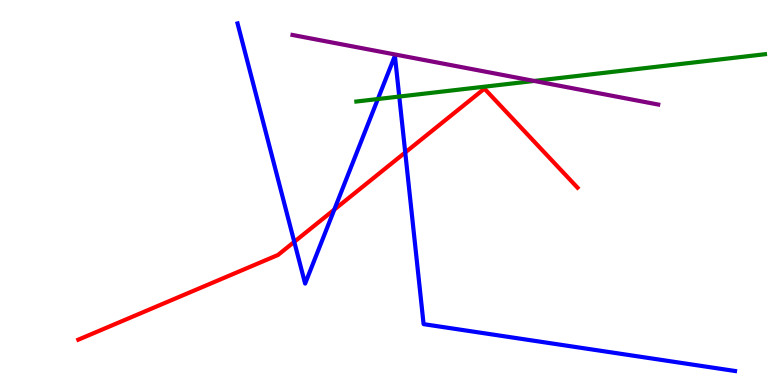[{'lines': ['blue', 'red'], 'intersections': [{'x': 3.8, 'y': 3.72}, {'x': 4.31, 'y': 4.56}, {'x': 5.23, 'y': 6.04}]}, {'lines': ['green', 'red'], 'intersections': []}, {'lines': ['purple', 'red'], 'intersections': []}, {'lines': ['blue', 'green'], 'intersections': [{'x': 4.88, 'y': 7.43}, {'x': 5.15, 'y': 7.49}]}, {'lines': ['blue', 'purple'], 'intersections': []}, {'lines': ['green', 'purple'], 'intersections': [{'x': 6.89, 'y': 7.9}]}]